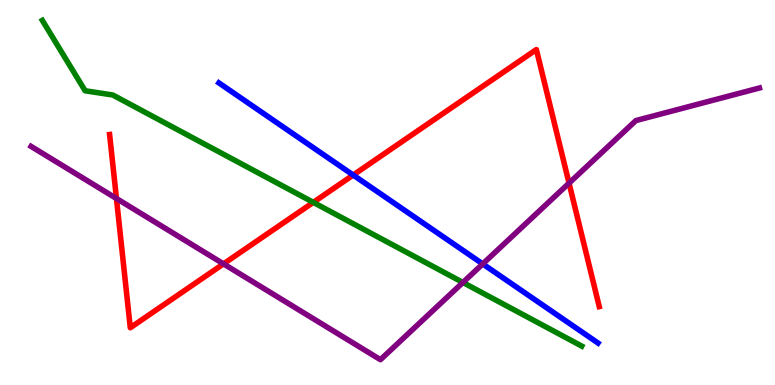[{'lines': ['blue', 'red'], 'intersections': [{'x': 4.56, 'y': 5.45}]}, {'lines': ['green', 'red'], 'intersections': [{'x': 4.04, 'y': 4.74}]}, {'lines': ['purple', 'red'], 'intersections': [{'x': 1.5, 'y': 4.84}, {'x': 2.88, 'y': 3.15}, {'x': 7.34, 'y': 5.24}]}, {'lines': ['blue', 'green'], 'intersections': []}, {'lines': ['blue', 'purple'], 'intersections': [{'x': 6.23, 'y': 3.14}]}, {'lines': ['green', 'purple'], 'intersections': [{'x': 5.97, 'y': 2.66}]}]